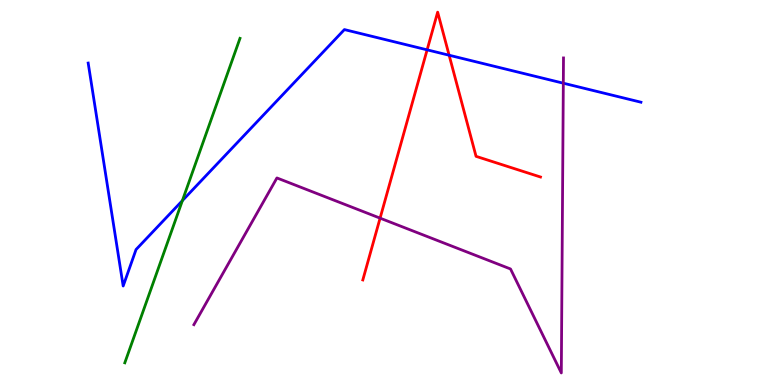[{'lines': ['blue', 'red'], 'intersections': [{'x': 5.51, 'y': 8.71}, {'x': 5.8, 'y': 8.57}]}, {'lines': ['green', 'red'], 'intersections': []}, {'lines': ['purple', 'red'], 'intersections': [{'x': 4.9, 'y': 4.33}]}, {'lines': ['blue', 'green'], 'intersections': [{'x': 2.35, 'y': 4.79}]}, {'lines': ['blue', 'purple'], 'intersections': [{'x': 7.27, 'y': 7.84}]}, {'lines': ['green', 'purple'], 'intersections': []}]